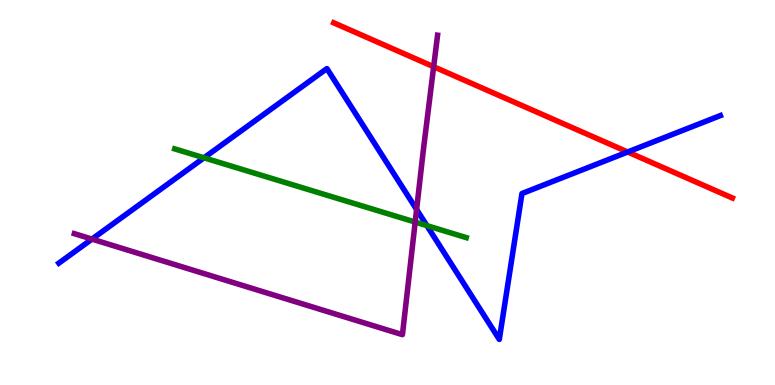[{'lines': ['blue', 'red'], 'intersections': [{'x': 8.1, 'y': 6.05}]}, {'lines': ['green', 'red'], 'intersections': []}, {'lines': ['purple', 'red'], 'intersections': [{'x': 5.6, 'y': 8.27}]}, {'lines': ['blue', 'green'], 'intersections': [{'x': 2.63, 'y': 5.9}, {'x': 5.51, 'y': 4.14}]}, {'lines': ['blue', 'purple'], 'intersections': [{'x': 1.19, 'y': 3.79}, {'x': 5.38, 'y': 4.56}]}, {'lines': ['green', 'purple'], 'intersections': [{'x': 5.36, 'y': 4.23}]}]